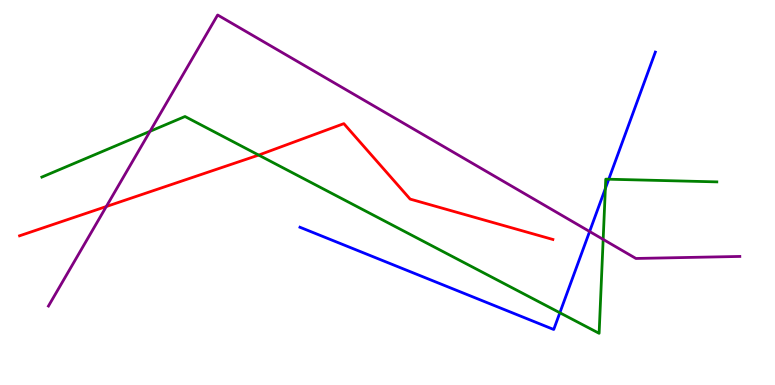[{'lines': ['blue', 'red'], 'intersections': []}, {'lines': ['green', 'red'], 'intersections': [{'x': 3.34, 'y': 5.97}]}, {'lines': ['purple', 'red'], 'intersections': [{'x': 1.37, 'y': 4.64}]}, {'lines': ['blue', 'green'], 'intersections': [{'x': 7.22, 'y': 1.88}, {'x': 7.81, 'y': 5.1}, {'x': 7.86, 'y': 5.35}]}, {'lines': ['blue', 'purple'], 'intersections': [{'x': 7.61, 'y': 3.99}]}, {'lines': ['green', 'purple'], 'intersections': [{'x': 1.94, 'y': 6.59}, {'x': 7.78, 'y': 3.78}]}]